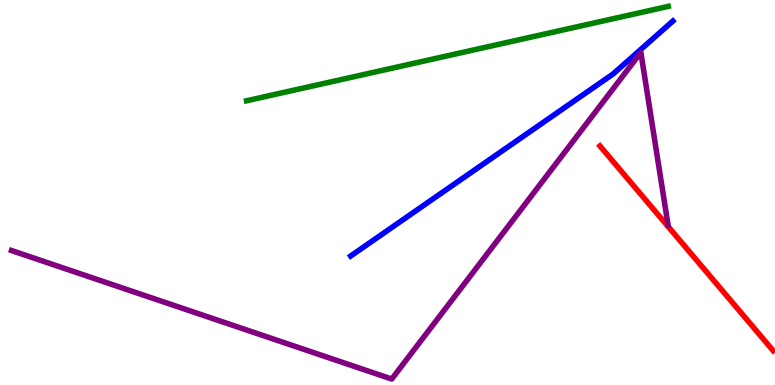[{'lines': ['blue', 'red'], 'intersections': []}, {'lines': ['green', 'red'], 'intersections': []}, {'lines': ['purple', 'red'], 'intersections': []}, {'lines': ['blue', 'green'], 'intersections': []}, {'lines': ['blue', 'purple'], 'intersections': []}, {'lines': ['green', 'purple'], 'intersections': []}]